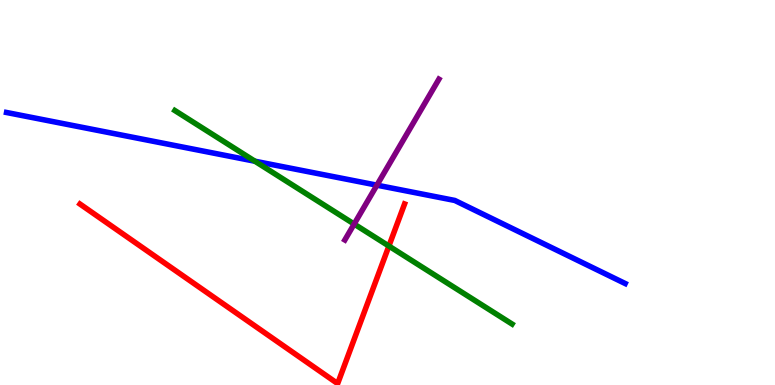[{'lines': ['blue', 'red'], 'intersections': []}, {'lines': ['green', 'red'], 'intersections': [{'x': 5.02, 'y': 3.61}]}, {'lines': ['purple', 'red'], 'intersections': []}, {'lines': ['blue', 'green'], 'intersections': [{'x': 3.29, 'y': 5.81}]}, {'lines': ['blue', 'purple'], 'intersections': [{'x': 4.86, 'y': 5.19}]}, {'lines': ['green', 'purple'], 'intersections': [{'x': 4.57, 'y': 4.18}]}]